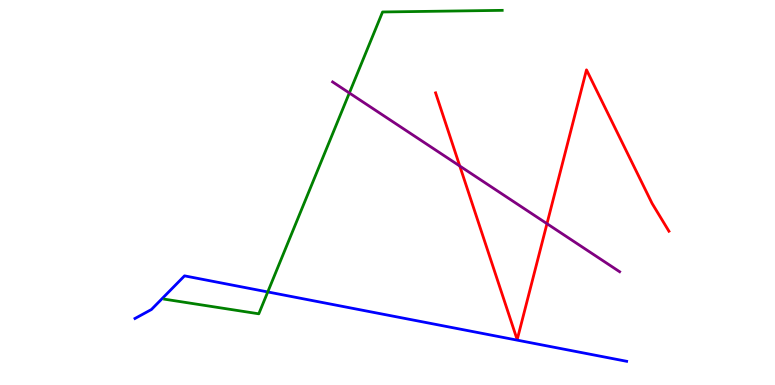[{'lines': ['blue', 'red'], 'intersections': []}, {'lines': ['green', 'red'], 'intersections': []}, {'lines': ['purple', 'red'], 'intersections': [{'x': 5.93, 'y': 5.69}, {'x': 7.06, 'y': 4.19}]}, {'lines': ['blue', 'green'], 'intersections': [{'x': 3.45, 'y': 2.42}]}, {'lines': ['blue', 'purple'], 'intersections': []}, {'lines': ['green', 'purple'], 'intersections': [{'x': 4.51, 'y': 7.58}]}]